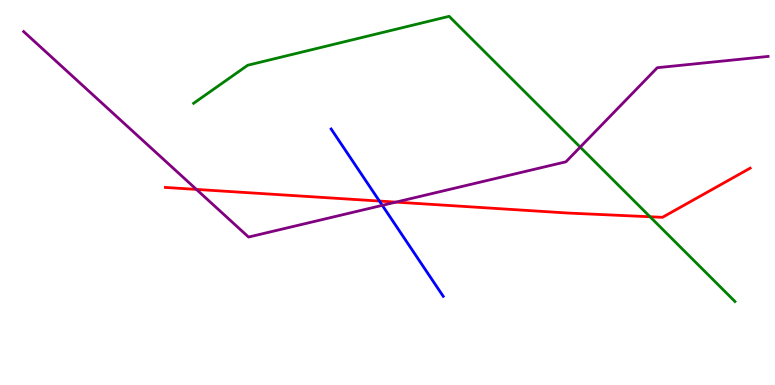[{'lines': ['blue', 'red'], 'intersections': [{'x': 4.9, 'y': 4.78}]}, {'lines': ['green', 'red'], 'intersections': [{'x': 8.39, 'y': 4.37}]}, {'lines': ['purple', 'red'], 'intersections': [{'x': 2.53, 'y': 5.08}, {'x': 5.11, 'y': 4.75}]}, {'lines': ['blue', 'green'], 'intersections': []}, {'lines': ['blue', 'purple'], 'intersections': [{'x': 4.93, 'y': 4.67}]}, {'lines': ['green', 'purple'], 'intersections': [{'x': 7.49, 'y': 6.18}]}]